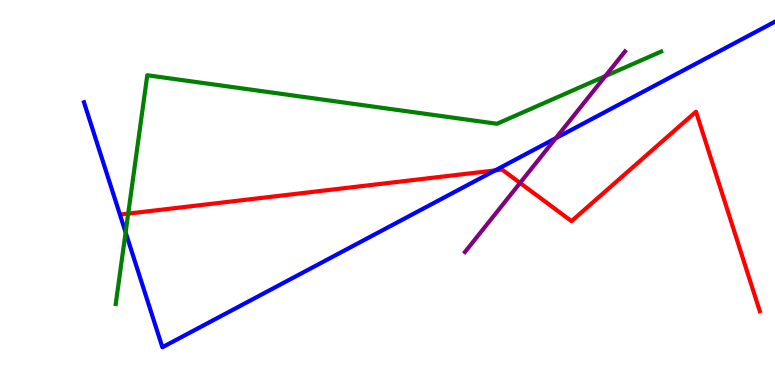[{'lines': ['blue', 'red'], 'intersections': [{'x': 6.39, 'y': 5.57}]}, {'lines': ['green', 'red'], 'intersections': [{'x': 1.65, 'y': 4.45}]}, {'lines': ['purple', 'red'], 'intersections': [{'x': 6.71, 'y': 5.25}]}, {'lines': ['blue', 'green'], 'intersections': [{'x': 1.62, 'y': 3.96}]}, {'lines': ['blue', 'purple'], 'intersections': [{'x': 7.17, 'y': 6.41}]}, {'lines': ['green', 'purple'], 'intersections': [{'x': 7.81, 'y': 8.02}]}]